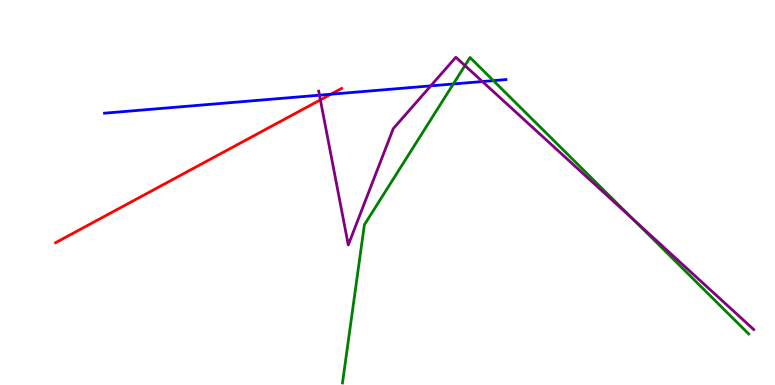[{'lines': ['blue', 'red'], 'intersections': [{'x': 4.27, 'y': 7.55}]}, {'lines': ['green', 'red'], 'intersections': []}, {'lines': ['purple', 'red'], 'intersections': [{'x': 4.13, 'y': 7.41}]}, {'lines': ['blue', 'green'], 'intersections': [{'x': 5.85, 'y': 7.82}, {'x': 6.37, 'y': 7.91}]}, {'lines': ['blue', 'purple'], 'intersections': [{'x': 4.12, 'y': 7.53}, {'x': 5.56, 'y': 7.77}, {'x': 6.22, 'y': 7.88}]}, {'lines': ['green', 'purple'], 'intersections': [{'x': 6.0, 'y': 8.3}, {'x': 8.17, 'y': 4.3}]}]